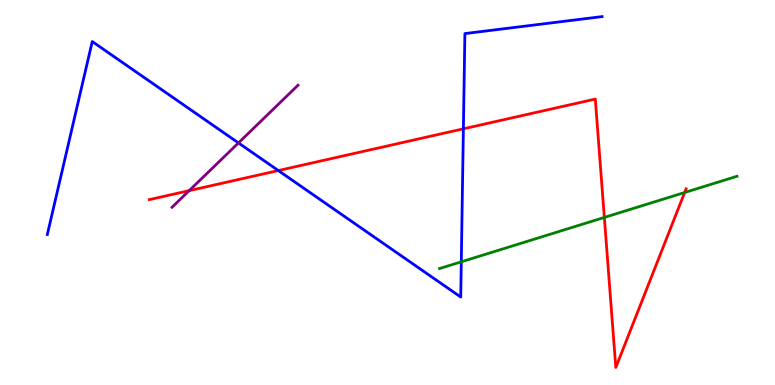[{'lines': ['blue', 'red'], 'intersections': [{'x': 3.59, 'y': 5.57}, {'x': 5.98, 'y': 6.65}]}, {'lines': ['green', 'red'], 'intersections': [{'x': 7.8, 'y': 4.35}, {'x': 8.83, 'y': 5.0}]}, {'lines': ['purple', 'red'], 'intersections': [{'x': 2.44, 'y': 5.05}]}, {'lines': ['blue', 'green'], 'intersections': [{'x': 5.95, 'y': 3.2}]}, {'lines': ['blue', 'purple'], 'intersections': [{'x': 3.08, 'y': 6.29}]}, {'lines': ['green', 'purple'], 'intersections': []}]